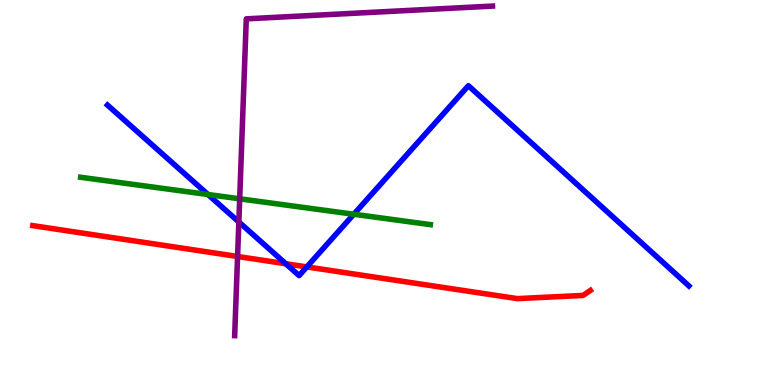[{'lines': ['blue', 'red'], 'intersections': [{'x': 3.69, 'y': 3.15}, {'x': 3.96, 'y': 3.07}]}, {'lines': ['green', 'red'], 'intersections': []}, {'lines': ['purple', 'red'], 'intersections': [{'x': 3.07, 'y': 3.34}]}, {'lines': ['blue', 'green'], 'intersections': [{'x': 2.68, 'y': 4.95}, {'x': 4.56, 'y': 4.43}]}, {'lines': ['blue', 'purple'], 'intersections': [{'x': 3.08, 'y': 4.23}]}, {'lines': ['green', 'purple'], 'intersections': [{'x': 3.09, 'y': 4.84}]}]